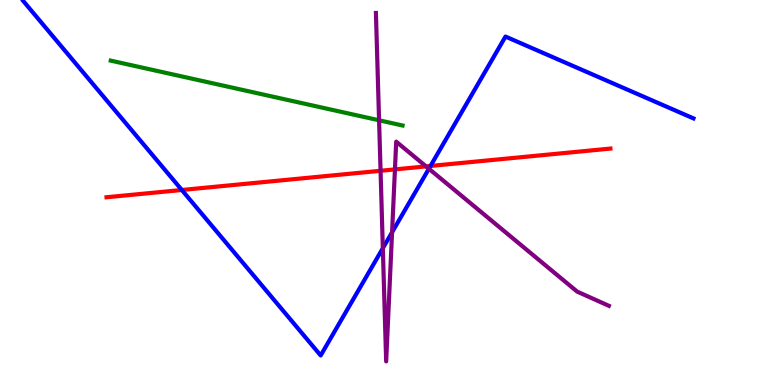[{'lines': ['blue', 'red'], 'intersections': [{'x': 2.35, 'y': 5.07}, {'x': 5.55, 'y': 5.69}]}, {'lines': ['green', 'red'], 'intersections': []}, {'lines': ['purple', 'red'], 'intersections': [{'x': 4.91, 'y': 5.56}, {'x': 5.1, 'y': 5.6}, {'x': 5.5, 'y': 5.68}]}, {'lines': ['blue', 'green'], 'intersections': []}, {'lines': ['blue', 'purple'], 'intersections': [{'x': 4.94, 'y': 3.55}, {'x': 5.06, 'y': 3.97}, {'x': 5.53, 'y': 5.62}]}, {'lines': ['green', 'purple'], 'intersections': [{'x': 4.89, 'y': 6.88}]}]